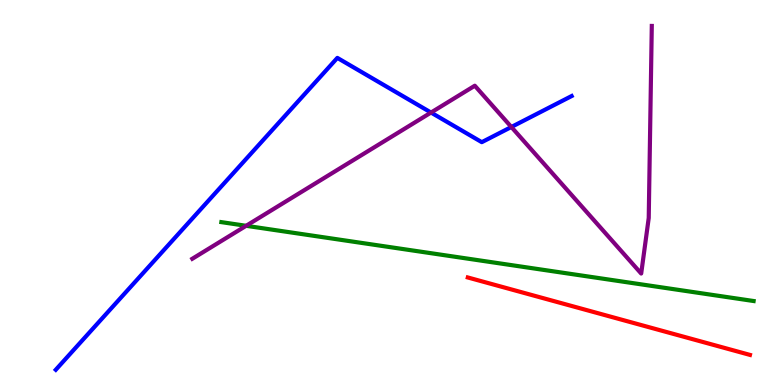[{'lines': ['blue', 'red'], 'intersections': []}, {'lines': ['green', 'red'], 'intersections': []}, {'lines': ['purple', 'red'], 'intersections': []}, {'lines': ['blue', 'green'], 'intersections': []}, {'lines': ['blue', 'purple'], 'intersections': [{'x': 5.56, 'y': 7.08}, {'x': 6.6, 'y': 6.7}]}, {'lines': ['green', 'purple'], 'intersections': [{'x': 3.18, 'y': 4.14}]}]